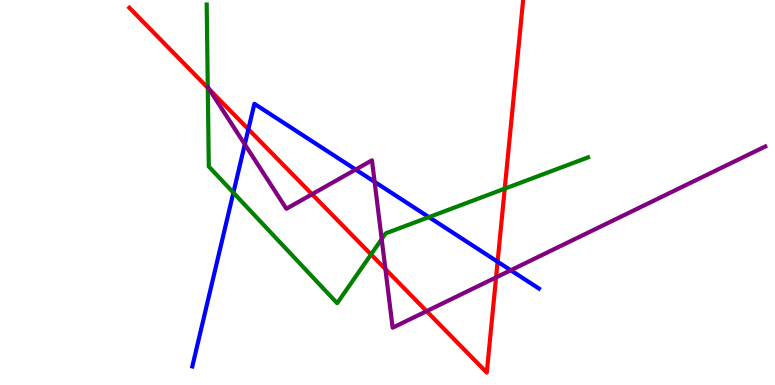[{'lines': ['blue', 'red'], 'intersections': [{'x': 3.2, 'y': 6.64}, {'x': 6.42, 'y': 3.2}]}, {'lines': ['green', 'red'], 'intersections': [{'x': 2.68, 'y': 7.72}, {'x': 4.79, 'y': 3.39}, {'x': 6.51, 'y': 5.1}]}, {'lines': ['purple', 'red'], 'intersections': [{'x': 2.7, 'y': 7.68}, {'x': 4.03, 'y': 4.96}, {'x': 4.97, 'y': 3.01}, {'x': 5.5, 'y': 1.92}, {'x': 6.4, 'y': 2.79}]}, {'lines': ['blue', 'green'], 'intersections': [{'x': 3.01, 'y': 5.0}, {'x': 5.53, 'y': 4.36}]}, {'lines': ['blue', 'purple'], 'intersections': [{'x': 3.16, 'y': 6.25}, {'x': 4.59, 'y': 5.6}, {'x': 4.83, 'y': 5.28}, {'x': 6.59, 'y': 2.98}]}, {'lines': ['green', 'purple'], 'intersections': [{'x': 4.93, 'y': 3.79}]}]